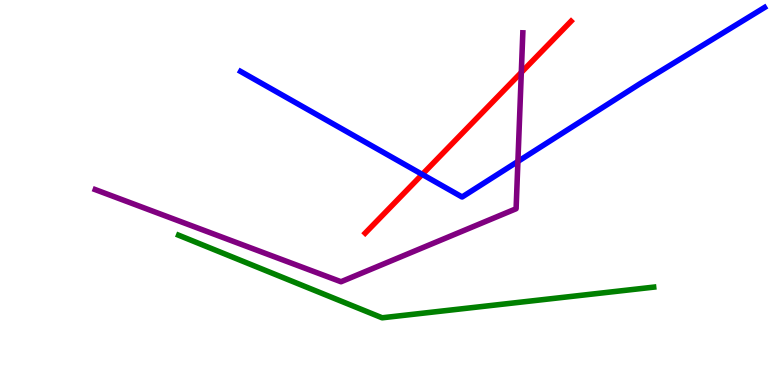[{'lines': ['blue', 'red'], 'intersections': [{'x': 5.45, 'y': 5.47}]}, {'lines': ['green', 'red'], 'intersections': []}, {'lines': ['purple', 'red'], 'intersections': [{'x': 6.73, 'y': 8.12}]}, {'lines': ['blue', 'green'], 'intersections': []}, {'lines': ['blue', 'purple'], 'intersections': [{'x': 6.68, 'y': 5.81}]}, {'lines': ['green', 'purple'], 'intersections': []}]